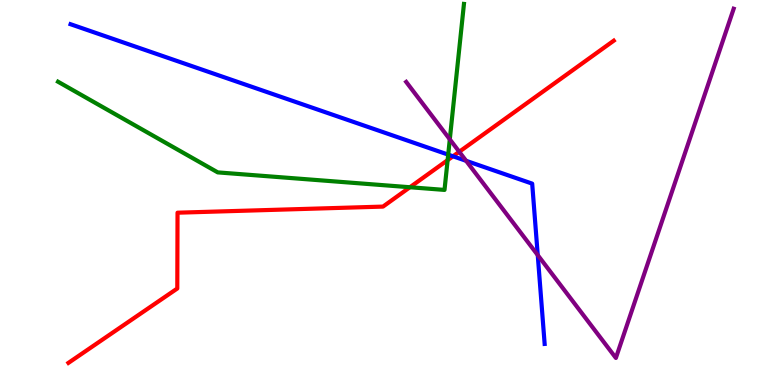[{'lines': ['blue', 'red'], 'intersections': [{'x': 5.84, 'y': 5.94}]}, {'lines': ['green', 'red'], 'intersections': [{'x': 5.29, 'y': 5.14}, {'x': 5.78, 'y': 5.84}]}, {'lines': ['purple', 'red'], 'intersections': [{'x': 5.93, 'y': 6.06}]}, {'lines': ['blue', 'green'], 'intersections': [{'x': 5.78, 'y': 5.98}]}, {'lines': ['blue', 'purple'], 'intersections': [{'x': 6.01, 'y': 5.82}, {'x': 6.94, 'y': 3.37}]}, {'lines': ['green', 'purple'], 'intersections': [{'x': 5.8, 'y': 6.38}]}]